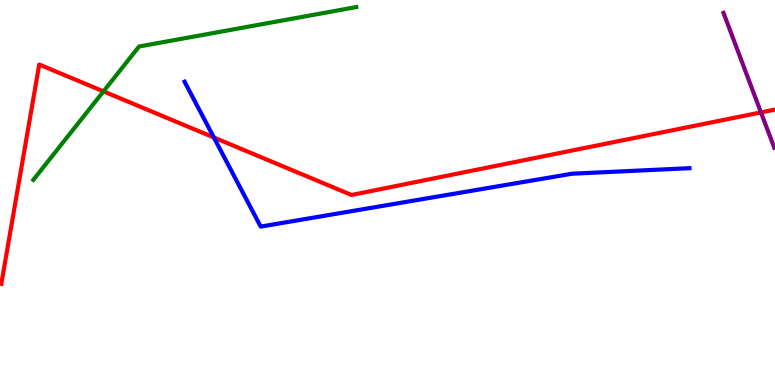[{'lines': ['blue', 'red'], 'intersections': [{'x': 2.76, 'y': 6.43}]}, {'lines': ['green', 'red'], 'intersections': [{'x': 1.34, 'y': 7.63}]}, {'lines': ['purple', 'red'], 'intersections': [{'x': 9.82, 'y': 7.08}]}, {'lines': ['blue', 'green'], 'intersections': []}, {'lines': ['blue', 'purple'], 'intersections': []}, {'lines': ['green', 'purple'], 'intersections': []}]